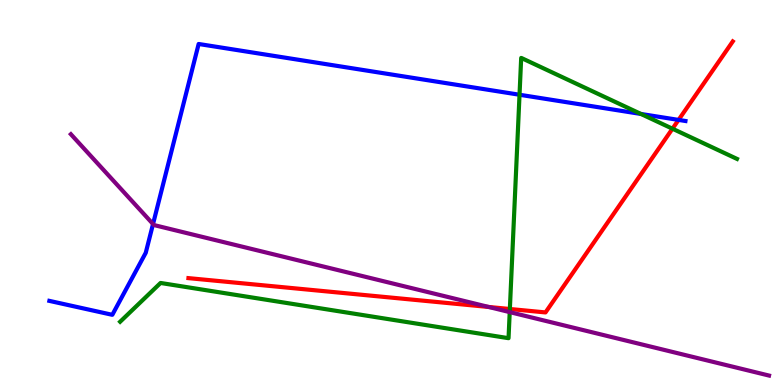[{'lines': ['blue', 'red'], 'intersections': [{'x': 8.76, 'y': 6.89}]}, {'lines': ['green', 'red'], 'intersections': [{'x': 6.58, 'y': 1.97}, {'x': 8.68, 'y': 6.66}]}, {'lines': ['purple', 'red'], 'intersections': [{'x': 6.31, 'y': 2.03}]}, {'lines': ['blue', 'green'], 'intersections': [{'x': 6.7, 'y': 7.54}, {'x': 8.27, 'y': 7.04}]}, {'lines': ['blue', 'purple'], 'intersections': [{'x': 1.97, 'y': 4.18}]}, {'lines': ['green', 'purple'], 'intersections': [{'x': 6.58, 'y': 1.89}]}]